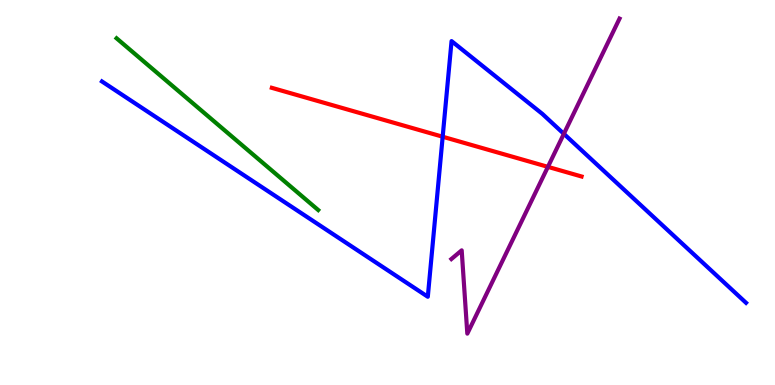[{'lines': ['blue', 'red'], 'intersections': [{'x': 5.71, 'y': 6.45}]}, {'lines': ['green', 'red'], 'intersections': []}, {'lines': ['purple', 'red'], 'intersections': [{'x': 7.07, 'y': 5.67}]}, {'lines': ['blue', 'green'], 'intersections': []}, {'lines': ['blue', 'purple'], 'intersections': [{'x': 7.28, 'y': 6.52}]}, {'lines': ['green', 'purple'], 'intersections': []}]